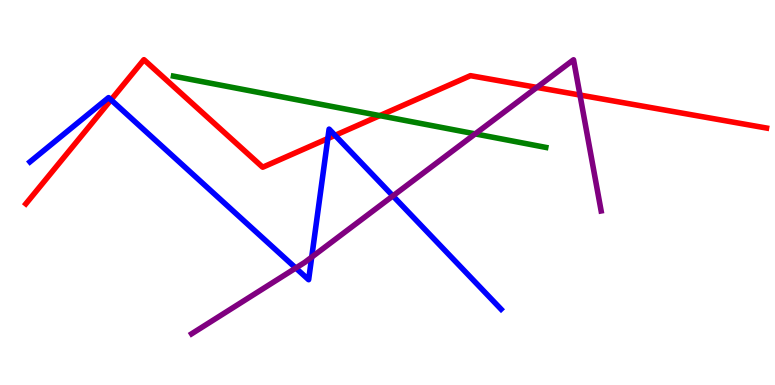[{'lines': ['blue', 'red'], 'intersections': [{'x': 1.43, 'y': 7.41}, {'x': 4.23, 'y': 6.4}, {'x': 4.32, 'y': 6.48}]}, {'lines': ['green', 'red'], 'intersections': [{'x': 4.9, 'y': 7.0}]}, {'lines': ['purple', 'red'], 'intersections': [{'x': 6.93, 'y': 7.73}, {'x': 7.48, 'y': 7.53}]}, {'lines': ['blue', 'green'], 'intersections': []}, {'lines': ['blue', 'purple'], 'intersections': [{'x': 3.82, 'y': 3.04}, {'x': 4.02, 'y': 3.32}, {'x': 5.07, 'y': 4.91}]}, {'lines': ['green', 'purple'], 'intersections': [{'x': 6.13, 'y': 6.52}]}]